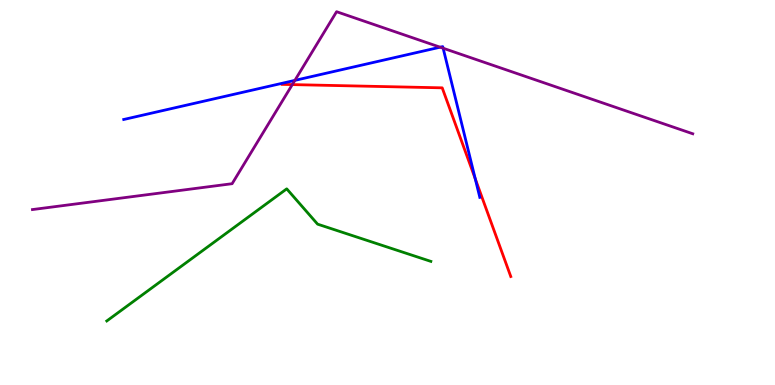[{'lines': ['blue', 'red'], 'intersections': [{'x': 6.13, 'y': 5.36}]}, {'lines': ['green', 'red'], 'intersections': []}, {'lines': ['purple', 'red'], 'intersections': [{'x': 3.77, 'y': 7.8}]}, {'lines': ['blue', 'green'], 'intersections': []}, {'lines': ['blue', 'purple'], 'intersections': [{'x': 3.8, 'y': 7.91}, {'x': 5.68, 'y': 8.77}, {'x': 5.72, 'y': 8.75}]}, {'lines': ['green', 'purple'], 'intersections': []}]